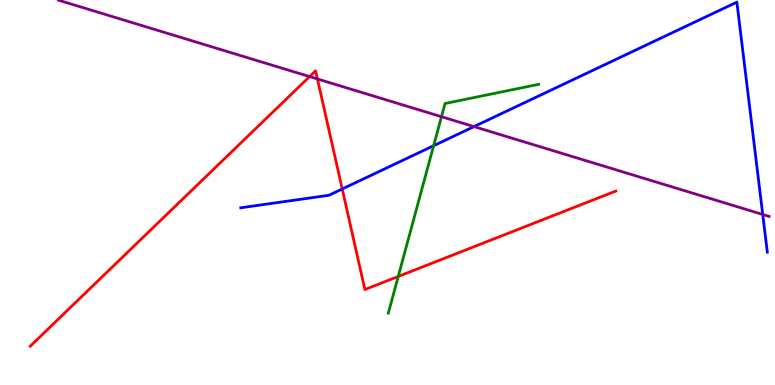[{'lines': ['blue', 'red'], 'intersections': [{'x': 4.42, 'y': 5.09}]}, {'lines': ['green', 'red'], 'intersections': [{'x': 5.14, 'y': 2.82}]}, {'lines': ['purple', 'red'], 'intersections': [{'x': 3.99, 'y': 8.01}, {'x': 4.1, 'y': 7.95}]}, {'lines': ['blue', 'green'], 'intersections': [{'x': 5.6, 'y': 6.22}]}, {'lines': ['blue', 'purple'], 'intersections': [{'x': 6.12, 'y': 6.71}, {'x': 9.84, 'y': 4.43}]}, {'lines': ['green', 'purple'], 'intersections': [{'x': 5.7, 'y': 6.97}]}]